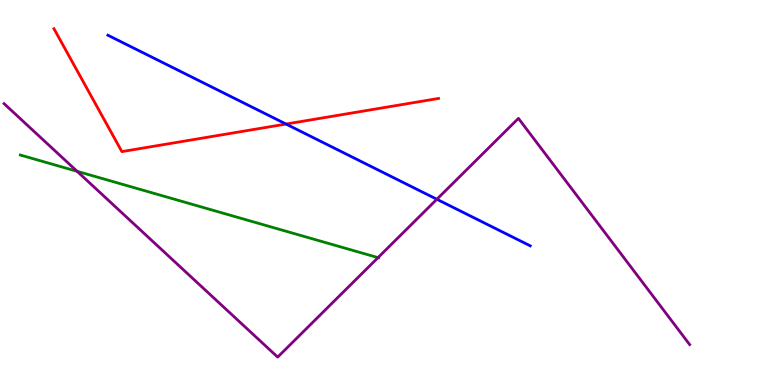[{'lines': ['blue', 'red'], 'intersections': [{'x': 3.69, 'y': 6.78}]}, {'lines': ['green', 'red'], 'intersections': []}, {'lines': ['purple', 'red'], 'intersections': []}, {'lines': ['blue', 'green'], 'intersections': []}, {'lines': ['blue', 'purple'], 'intersections': [{'x': 5.64, 'y': 4.82}]}, {'lines': ['green', 'purple'], 'intersections': [{'x': 0.995, 'y': 5.55}, {'x': 4.88, 'y': 3.31}]}]